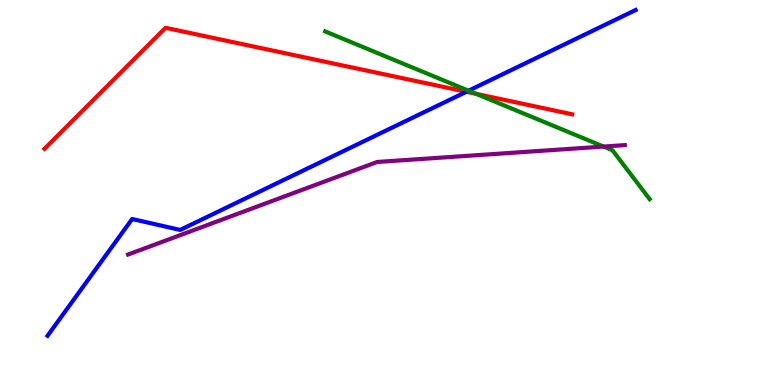[{'lines': ['blue', 'red'], 'intersections': [{'x': 6.02, 'y': 7.62}]}, {'lines': ['green', 'red'], 'intersections': [{'x': 6.14, 'y': 7.56}]}, {'lines': ['purple', 'red'], 'intersections': []}, {'lines': ['blue', 'green'], 'intersections': [{'x': 6.05, 'y': 7.64}]}, {'lines': ['blue', 'purple'], 'intersections': []}, {'lines': ['green', 'purple'], 'intersections': [{'x': 7.79, 'y': 6.19}]}]